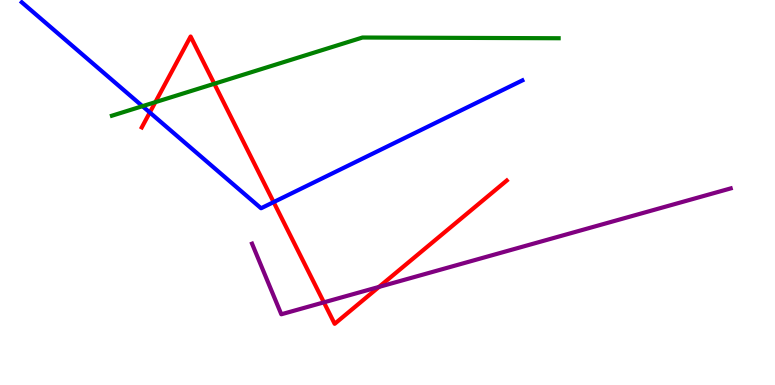[{'lines': ['blue', 'red'], 'intersections': [{'x': 1.93, 'y': 7.08}, {'x': 3.53, 'y': 4.75}]}, {'lines': ['green', 'red'], 'intersections': [{'x': 2.0, 'y': 7.35}, {'x': 2.77, 'y': 7.82}]}, {'lines': ['purple', 'red'], 'intersections': [{'x': 4.18, 'y': 2.15}, {'x': 4.89, 'y': 2.55}]}, {'lines': ['blue', 'green'], 'intersections': [{'x': 1.84, 'y': 7.24}]}, {'lines': ['blue', 'purple'], 'intersections': []}, {'lines': ['green', 'purple'], 'intersections': []}]